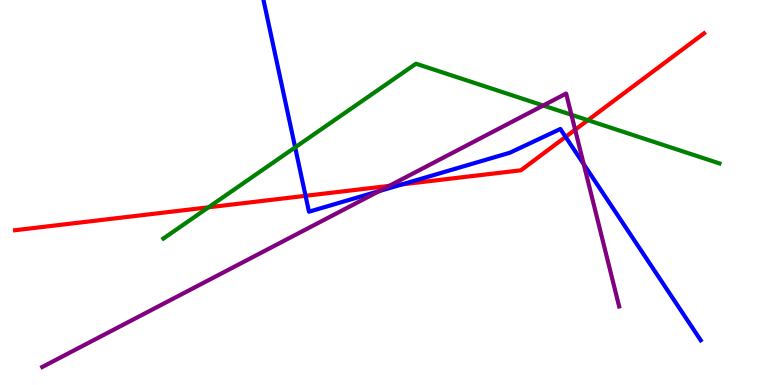[{'lines': ['blue', 'red'], 'intersections': [{'x': 3.94, 'y': 4.91}, {'x': 5.19, 'y': 5.21}, {'x': 7.3, 'y': 6.44}]}, {'lines': ['green', 'red'], 'intersections': [{'x': 2.69, 'y': 4.62}, {'x': 7.59, 'y': 6.88}]}, {'lines': ['purple', 'red'], 'intersections': [{'x': 5.02, 'y': 5.17}, {'x': 7.42, 'y': 6.63}]}, {'lines': ['blue', 'green'], 'intersections': [{'x': 3.81, 'y': 6.17}]}, {'lines': ['blue', 'purple'], 'intersections': [{'x': 4.89, 'y': 5.04}, {'x': 7.53, 'y': 5.74}]}, {'lines': ['green', 'purple'], 'intersections': [{'x': 7.01, 'y': 7.26}, {'x': 7.37, 'y': 7.02}]}]